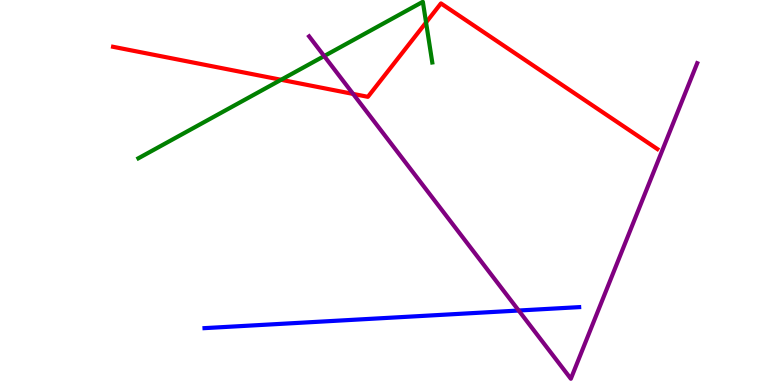[{'lines': ['blue', 'red'], 'intersections': []}, {'lines': ['green', 'red'], 'intersections': [{'x': 3.63, 'y': 7.93}, {'x': 5.5, 'y': 9.42}]}, {'lines': ['purple', 'red'], 'intersections': [{'x': 4.56, 'y': 7.56}]}, {'lines': ['blue', 'green'], 'intersections': []}, {'lines': ['blue', 'purple'], 'intersections': [{'x': 6.69, 'y': 1.93}]}, {'lines': ['green', 'purple'], 'intersections': [{'x': 4.18, 'y': 8.54}]}]